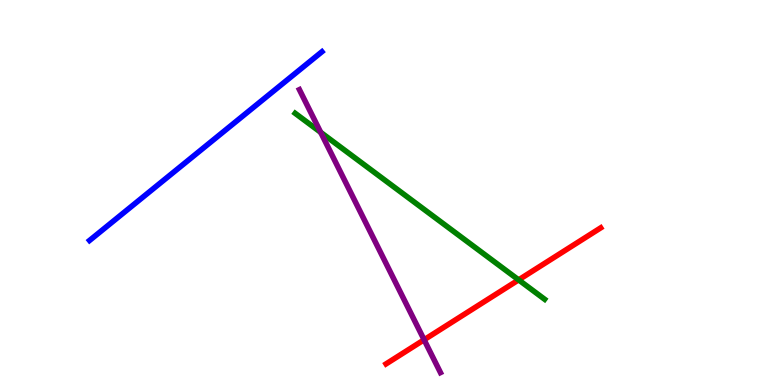[{'lines': ['blue', 'red'], 'intersections': []}, {'lines': ['green', 'red'], 'intersections': [{'x': 6.69, 'y': 2.73}]}, {'lines': ['purple', 'red'], 'intersections': [{'x': 5.47, 'y': 1.17}]}, {'lines': ['blue', 'green'], 'intersections': []}, {'lines': ['blue', 'purple'], 'intersections': []}, {'lines': ['green', 'purple'], 'intersections': [{'x': 4.14, 'y': 6.56}]}]